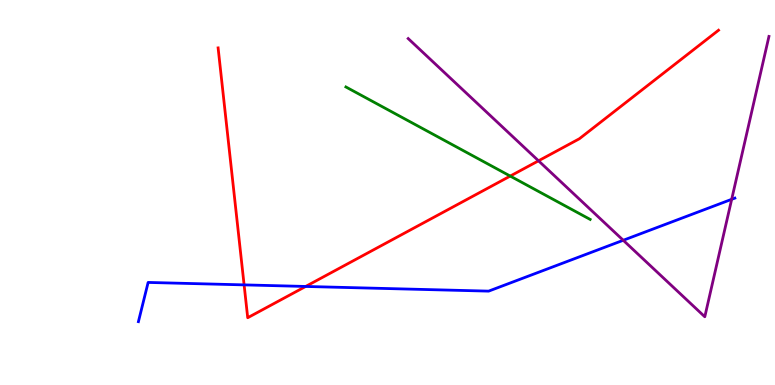[{'lines': ['blue', 'red'], 'intersections': [{'x': 3.15, 'y': 2.6}, {'x': 3.94, 'y': 2.56}]}, {'lines': ['green', 'red'], 'intersections': [{'x': 6.58, 'y': 5.43}]}, {'lines': ['purple', 'red'], 'intersections': [{'x': 6.95, 'y': 5.82}]}, {'lines': ['blue', 'green'], 'intersections': []}, {'lines': ['blue', 'purple'], 'intersections': [{'x': 8.04, 'y': 3.76}, {'x': 9.44, 'y': 4.82}]}, {'lines': ['green', 'purple'], 'intersections': []}]